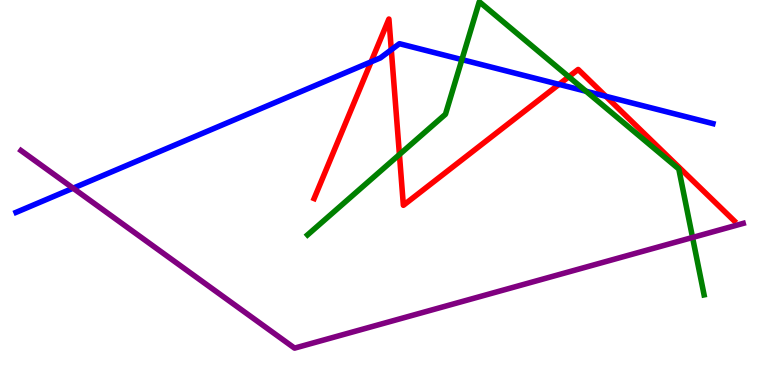[{'lines': ['blue', 'red'], 'intersections': [{'x': 4.79, 'y': 8.39}, {'x': 5.05, 'y': 8.71}, {'x': 7.21, 'y': 7.81}, {'x': 7.82, 'y': 7.5}]}, {'lines': ['green', 'red'], 'intersections': [{'x': 5.15, 'y': 5.99}, {'x': 7.34, 'y': 8.01}]}, {'lines': ['purple', 'red'], 'intersections': []}, {'lines': ['blue', 'green'], 'intersections': [{'x': 5.96, 'y': 8.45}, {'x': 7.56, 'y': 7.63}]}, {'lines': ['blue', 'purple'], 'intersections': [{'x': 0.943, 'y': 5.11}]}, {'lines': ['green', 'purple'], 'intersections': [{'x': 8.94, 'y': 3.83}]}]